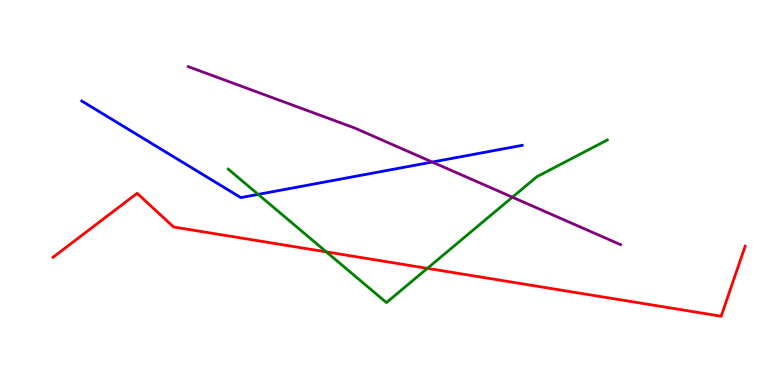[{'lines': ['blue', 'red'], 'intersections': []}, {'lines': ['green', 'red'], 'intersections': [{'x': 4.21, 'y': 3.46}, {'x': 5.51, 'y': 3.03}]}, {'lines': ['purple', 'red'], 'intersections': []}, {'lines': ['blue', 'green'], 'intersections': [{'x': 3.33, 'y': 4.95}]}, {'lines': ['blue', 'purple'], 'intersections': [{'x': 5.58, 'y': 5.79}]}, {'lines': ['green', 'purple'], 'intersections': [{'x': 6.61, 'y': 4.88}]}]